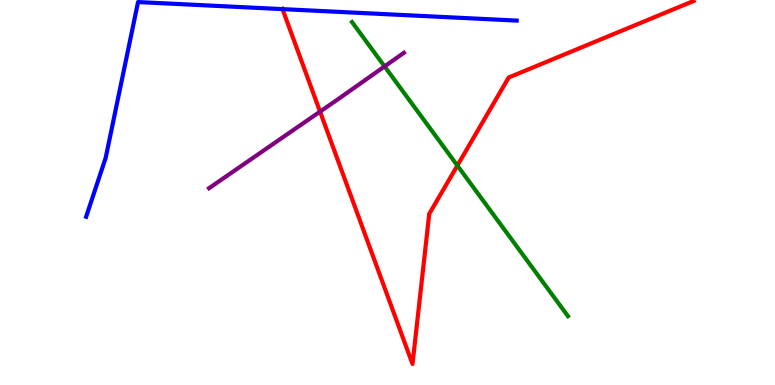[{'lines': ['blue', 'red'], 'intersections': [{'x': 3.65, 'y': 9.76}]}, {'lines': ['green', 'red'], 'intersections': [{'x': 5.9, 'y': 5.7}]}, {'lines': ['purple', 'red'], 'intersections': [{'x': 4.13, 'y': 7.1}]}, {'lines': ['blue', 'green'], 'intersections': []}, {'lines': ['blue', 'purple'], 'intersections': []}, {'lines': ['green', 'purple'], 'intersections': [{'x': 4.96, 'y': 8.27}]}]